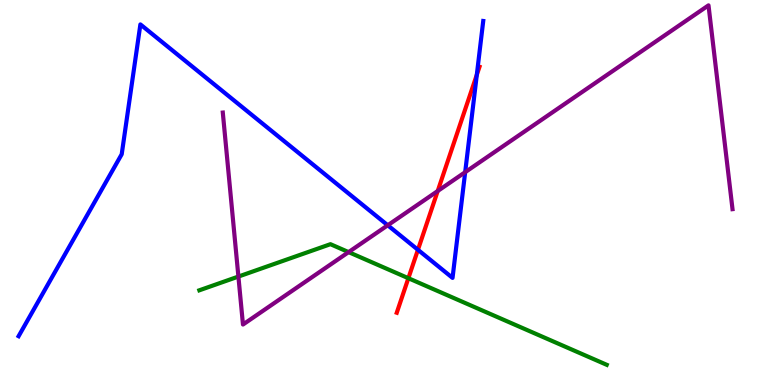[{'lines': ['blue', 'red'], 'intersections': [{'x': 5.39, 'y': 3.51}, {'x': 6.15, 'y': 8.06}]}, {'lines': ['green', 'red'], 'intersections': [{'x': 5.27, 'y': 2.77}]}, {'lines': ['purple', 'red'], 'intersections': [{'x': 5.65, 'y': 5.04}]}, {'lines': ['blue', 'green'], 'intersections': []}, {'lines': ['blue', 'purple'], 'intersections': [{'x': 5.0, 'y': 4.15}, {'x': 6.0, 'y': 5.53}]}, {'lines': ['green', 'purple'], 'intersections': [{'x': 3.08, 'y': 2.82}, {'x': 4.5, 'y': 3.45}]}]